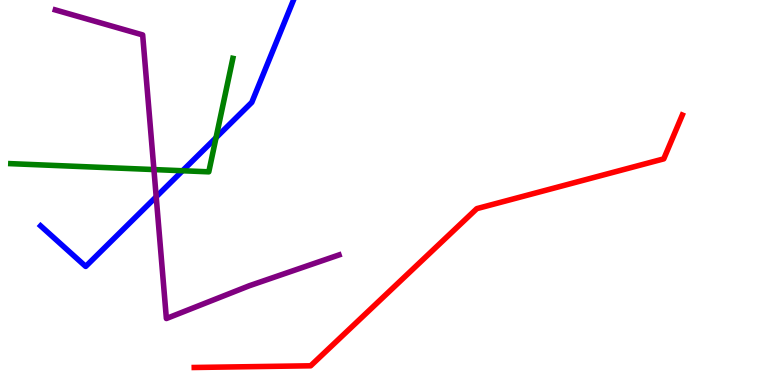[{'lines': ['blue', 'red'], 'intersections': []}, {'lines': ['green', 'red'], 'intersections': []}, {'lines': ['purple', 'red'], 'intersections': []}, {'lines': ['blue', 'green'], 'intersections': [{'x': 2.36, 'y': 5.56}, {'x': 2.79, 'y': 6.42}]}, {'lines': ['blue', 'purple'], 'intersections': [{'x': 2.02, 'y': 4.89}]}, {'lines': ['green', 'purple'], 'intersections': [{'x': 1.99, 'y': 5.6}]}]